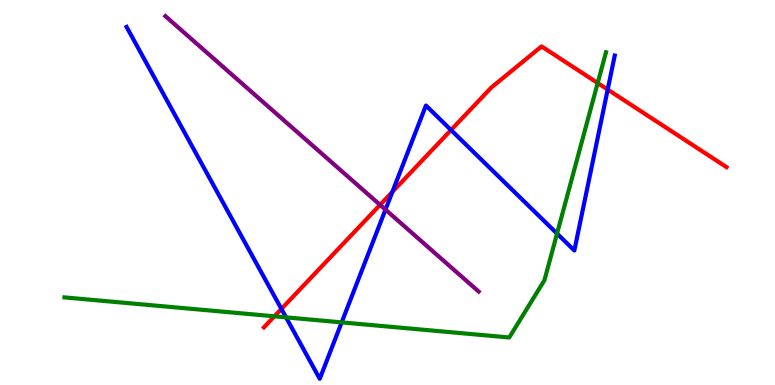[{'lines': ['blue', 'red'], 'intersections': [{'x': 3.63, 'y': 1.98}, {'x': 5.06, 'y': 5.02}, {'x': 5.82, 'y': 6.62}, {'x': 7.84, 'y': 7.67}]}, {'lines': ['green', 'red'], 'intersections': [{'x': 3.54, 'y': 1.78}, {'x': 7.71, 'y': 7.84}]}, {'lines': ['purple', 'red'], 'intersections': [{'x': 4.9, 'y': 4.68}]}, {'lines': ['blue', 'green'], 'intersections': [{'x': 3.69, 'y': 1.76}, {'x': 4.41, 'y': 1.63}, {'x': 7.19, 'y': 3.93}]}, {'lines': ['blue', 'purple'], 'intersections': [{'x': 4.97, 'y': 4.56}]}, {'lines': ['green', 'purple'], 'intersections': []}]